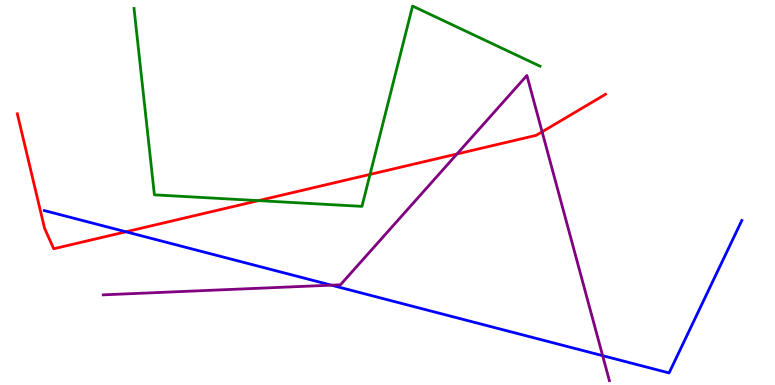[{'lines': ['blue', 'red'], 'intersections': [{'x': 1.62, 'y': 3.98}]}, {'lines': ['green', 'red'], 'intersections': [{'x': 3.34, 'y': 4.79}, {'x': 4.77, 'y': 5.47}]}, {'lines': ['purple', 'red'], 'intersections': [{'x': 5.9, 'y': 6.0}, {'x': 7.0, 'y': 6.58}]}, {'lines': ['blue', 'green'], 'intersections': []}, {'lines': ['blue', 'purple'], 'intersections': [{'x': 4.28, 'y': 2.59}, {'x': 7.78, 'y': 0.762}]}, {'lines': ['green', 'purple'], 'intersections': []}]